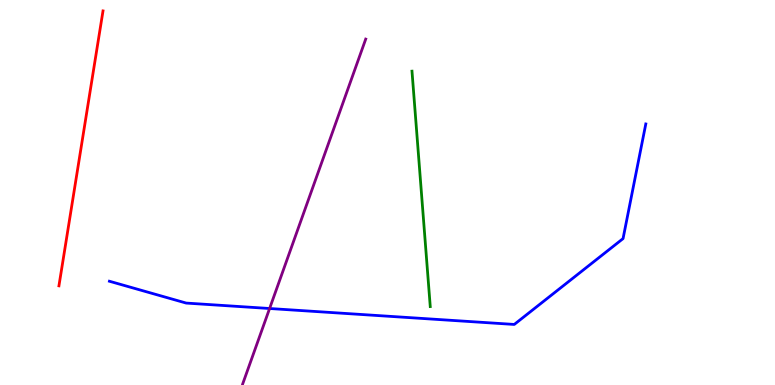[{'lines': ['blue', 'red'], 'intersections': []}, {'lines': ['green', 'red'], 'intersections': []}, {'lines': ['purple', 'red'], 'intersections': []}, {'lines': ['blue', 'green'], 'intersections': []}, {'lines': ['blue', 'purple'], 'intersections': [{'x': 3.48, 'y': 1.99}]}, {'lines': ['green', 'purple'], 'intersections': []}]